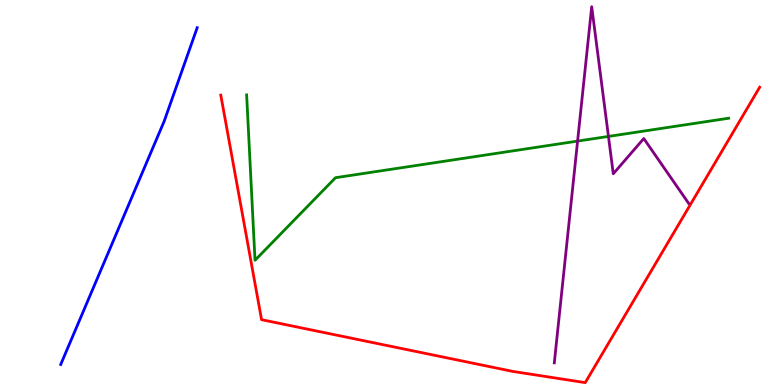[{'lines': ['blue', 'red'], 'intersections': []}, {'lines': ['green', 'red'], 'intersections': []}, {'lines': ['purple', 'red'], 'intersections': []}, {'lines': ['blue', 'green'], 'intersections': []}, {'lines': ['blue', 'purple'], 'intersections': []}, {'lines': ['green', 'purple'], 'intersections': [{'x': 7.45, 'y': 6.34}, {'x': 7.85, 'y': 6.46}]}]